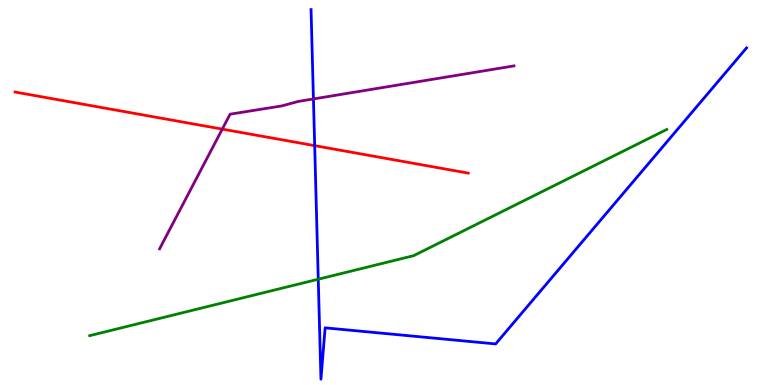[{'lines': ['blue', 'red'], 'intersections': [{'x': 4.06, 'y': 6.22}]}, {'lines': ['green', 'red'], 'intersections': []}, {'lines': ['purple', 'red'], 'intersections': [{'x': 2.87, 'y': 6.65}]}, {'lines': ['blue', 'green'], 'intersections': [{'x': 4.11, 'y': 2.75}]}, {'lines': ['blue', 'purple'], 'intersections': [{'x': 4.04, 'y': 7.43}]}, {'lines': ['green', 'purple'], 'intersections': []}]